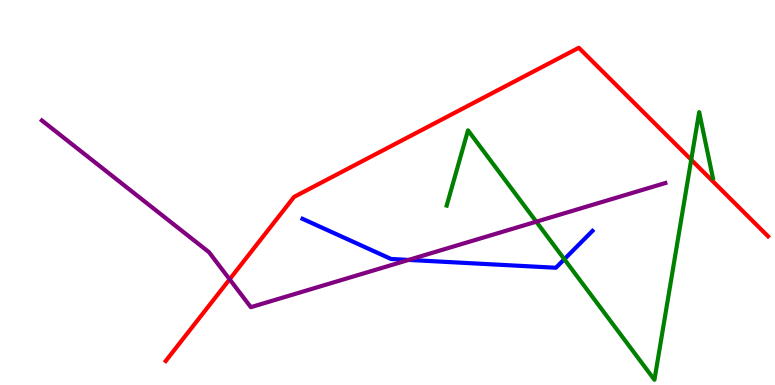[{'lines': ['blue', 'red'], 'intersections': []}, {'lines': ['green', 'red'], 'intersections': [{'x': 8.92, 'y': 5.85}]}, {'lines': ['purple', 'red'], 'intersections': [{'x': 2.96, 'y': 2.75}]}, {'lines': ['blue', 'green'], 'intersections': [{'x': 7.28, 'y': 3.27}]}, {'lines': ['blue', 'purple'], 'intersections': [{'x': 5.27, 'y': 3.25}]}, {'lines': ['green', 'purple'], 'intersections': [{'x': 6.92, 'y': 4.24}]}]